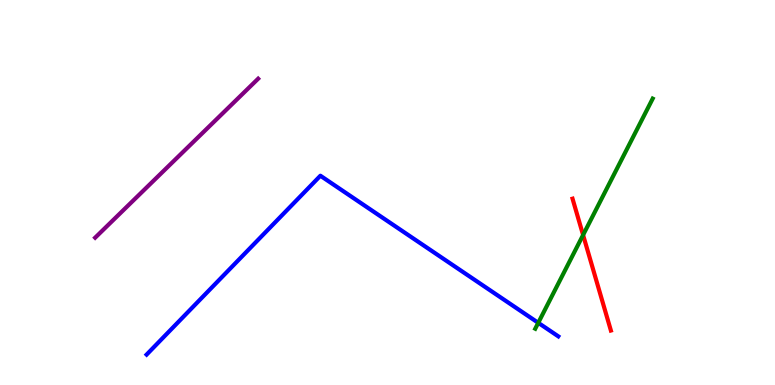[{'lines': ['blue', 'red'], 'intersections': []}, {'lines': ['green', 'red'], 'intersections': [{'x': 7.52, 'y': 3.9}]}, {'lines': ['purple', 'red'], 'intersections': []}, {'lines': ['blue', 'green'], 'intersections': [{'x': 6.95, 'y': 1.62}]}, {'lines': ['blue', 'purple'], 'intersections': []}, {'lines': ['green', 'purple'], 'intersections': []}]